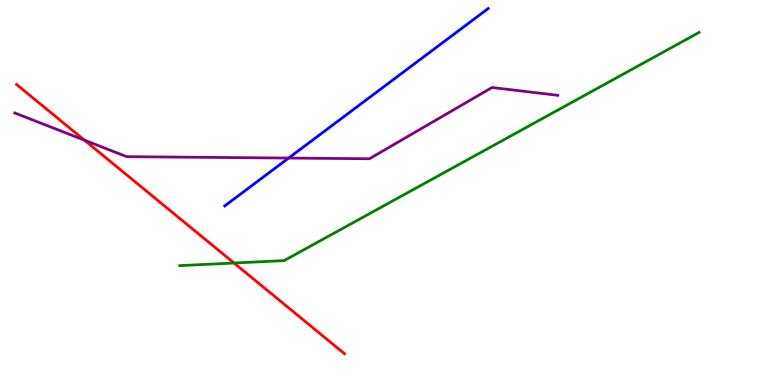[{'lines': ['blue', 'red'], 'intersections': []}, {'lines': ['green', 'red'], 'intersections': [{'x': 3.02, 'y': 3.17}]}, {'lines': ['purple', 'red'], 'intersections': [{'x': 1.09, 'y': 6.36}]}, {'lines': ['blue', 'green'], 'intersections': []}, {'lines': ['blue', 'purple'], 'intersections': [{'x': 3.72, 'y': 5.89}]}, {'lines': ['green', 'purple'], 'intersections': []}]